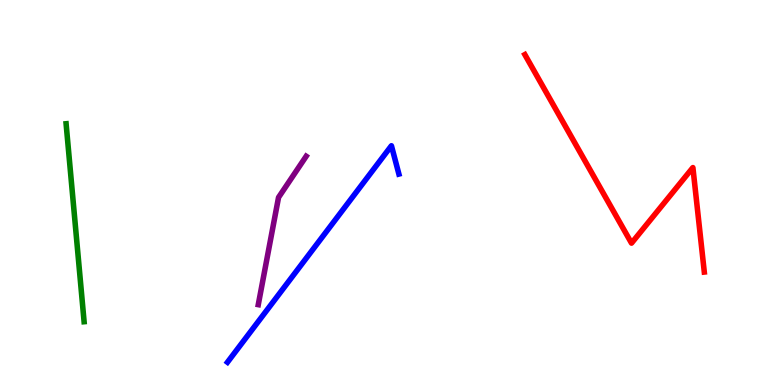[{'lines': ['blue', 'red'], 'intersections': []}, {'lines': ['green', 'red'], 'intersections': []}, {'lines': ['purple', 'red'], 'intersections': []}, {'lines': ['blue', 'green'], 'intersections': []}, {'lines': ['blue', 'purple'], 'intersections': []}, {'lines': ['green', 'purple'], 'intersections': []}]